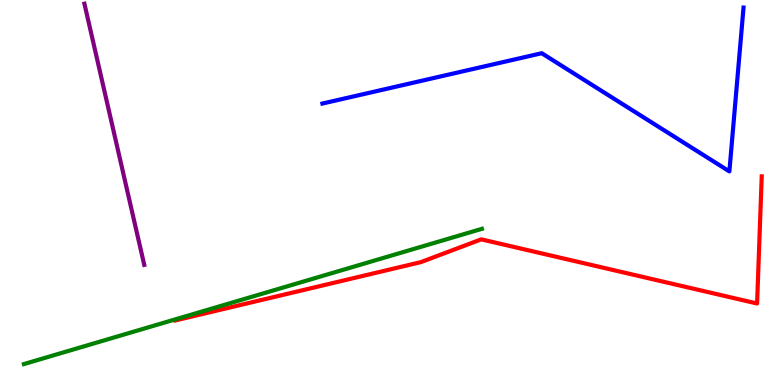[{'lines': ['blue', 'red'], 'intersections': []}, {'lines': ['green', 'red'], 'intersections': []}, {'lines': ['purple', 'red'], 'intersections': []}, {'lines': ['blue', 'green'], 'intersections': []}, {'lines': ['blue', 'purple'], 'intersections': []}, {'lines': ['green', 'purple'], 'intersections': []}]